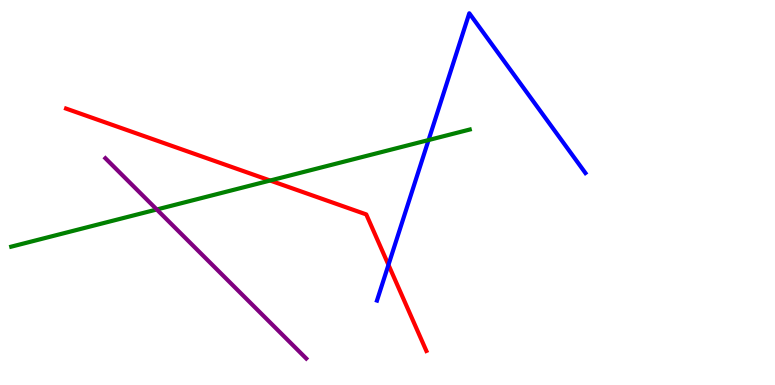[{'lines': ['blue', 'red'], 'intersections': [{'x': 5.01, 'y': 3.12}]}, {'lines': ['green', 'red'], 'intersections': [{'x': 3.49, 'y': 5.31}]}, {'lines': ['purple', 'red'], 'intersections': []}, {'lines': ['blue', 'green'], 'intersections': [{'x': 5.53, 'y': 6.36}]}, {'lines': ['blue', 'purple'], 'intersections': []}, {'lines': ['green', 'purple'], 'intersections': [{'x': 2.02, 'y': 4.56}]}]